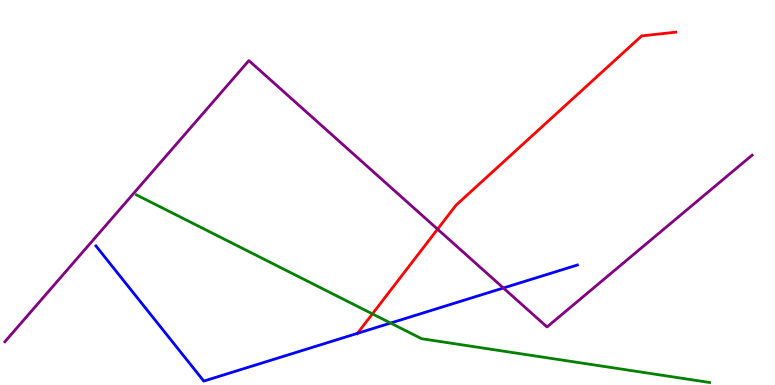[{'lines': ['blue', 'red'], 'intersections': [{'x': 4.61, 'y': 1.34}]}, {'lines': ['green', 'red'], 'intersections': [{'x': 4.81, 'y': 1.85}]}, {'lines': ['purple', 'red'], 'intersections': [{'x': 5.65, 'y': 4.05}]}, {'lines': ['blue', 'green'], 'intersections': [{'x': 5.04, 'y': 1.61}]}, {'lines': ['blue', 'purple'], 'intersections': [{'x': 6.5, 'y': 2.52}]}, {'lines': ['green', 'purple'], 'intersections': []}]